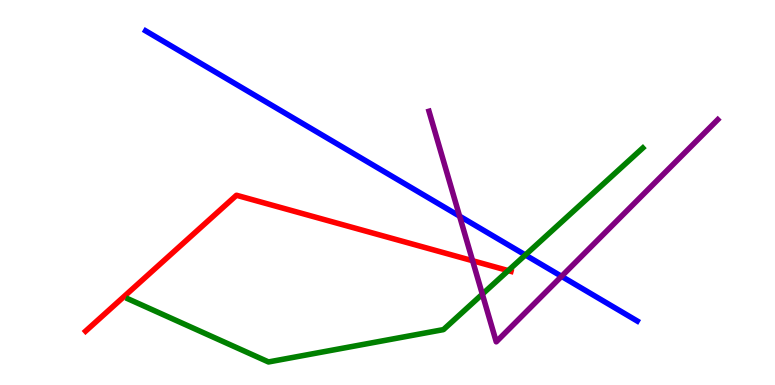[{'lines': ['blue', 'red'], 'intersections': []}, {'lines': ['green', 'red'], 'intersections': [{'x': 6.56, 'y': 2.97}]}, {'lines': ['purple', 'red'], 'intersections': [{'x': 6.1, 'y': 3.23}]}, {'lines': ['blue', 'green'], 'intersections': [{'x': 6.78, 'y': 3.38}]}, {'lines': ['blue', 'purple'], 'intersections': [{'x': 5.93, 'y': 4.39}, {'x': 7.25, 'y': 2.82}]}, {'lines': ['green', 'purple'], 'intersections': [{'x': 6.22, 'y': 2.36}]}]